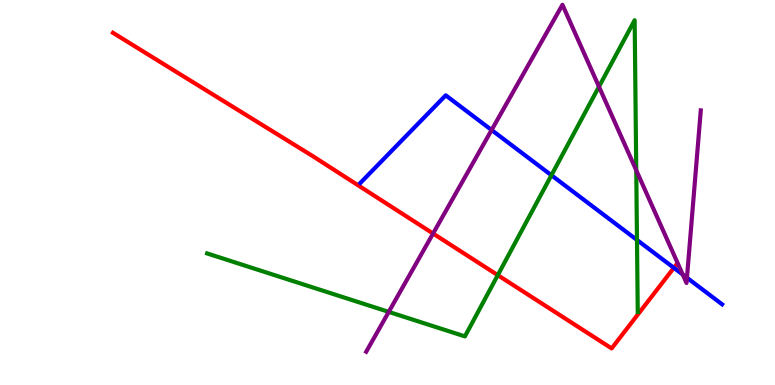[{'lines': ['blue', 'red'], 'intersections': [{'x': 8.7, 'y': 3.04}]}, {'lines': ['green', 'red'], 'intersections': [{'x': 6.42, 'y': 2.85}]}, {'lines': ['purple', 'red'], 'intersections': [{'x': 5.59, 'y': 3.93}]}, {'lines': ['blue', 'green'], 'intersections': [{'x': 7.12, 'y': 5.45}, {'x': 8.22, 'y': 3.77}]}, {'lines': ['blue', 'purple'], 'intersections': [{'x': 6.34, 'y': 6.62}, {'x': 8.81, 'y': 2.87}, {'x': 8.86, 'y': 2.79}]}, {'lines': ['green', 'purple'], 'intersections': [{'x': 5.02, 'y': 1.9}, {'x': 7.73, 'y': 7.75}, {'x': 8.21, 'y': 5.58}]}]